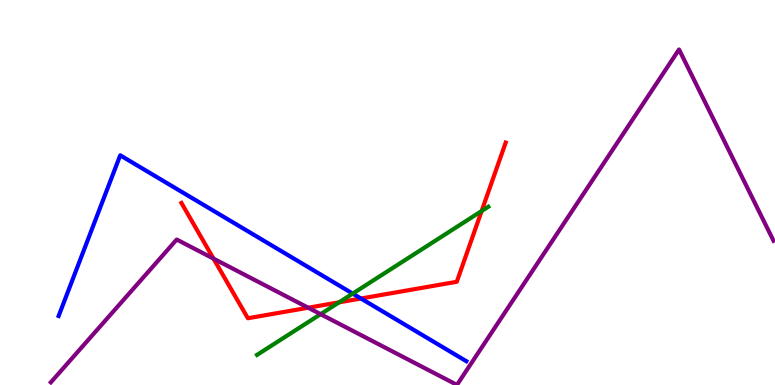[{'lines': ['blue', 'red'], 'intersections': [{'x': 4.66, 'y': 2.25}]}, {'lines': ['green', 'red'], 'intersections': [{'x': 4.38, 'y': 2.15}, {'x': 6.21, 'y': 4.52}]}, {'lines': ['purple', 'red'], 'intersections': [{'x': 2.75, 'y': 3.28}, {'x': 3.98, 'y': 2.01}]}, {'lines': ['blue', 'green'], 'intersections': [{'x': 4.55, 'y': 2.37}]}, {'lines': ['blue', 'purple'], 'intersections': []}, {'lines': ['green', 'purple'], 'intersections': [{'x': 4.14, 'y': 1.84}]}]